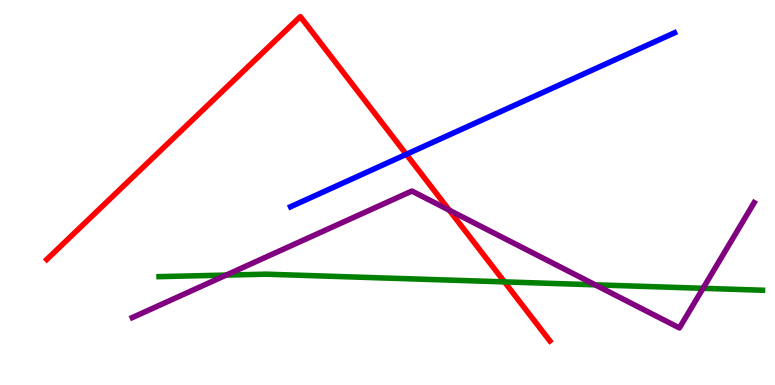[{'lines': ['blue', 'red'], 'intersections': [{'x': 5.24, 'y': 5.99}]}, {'lines': ['green', 'red'], 'intersections': [{'x': 6.51, 'y': 2.68}]}, {'lines': ['purple', 'red'], 'intersections': [{'x': 5.8, 'y': 4.54}]}, {'lines': ['blue', 'green'], 'intersections': []}, {'lines': ['blue', 'purple'], 'intersections': []}, {'lines': ['green', 'purple'], 'intersections': [{'x': 2.92, 'y': 2.85}, {'x': 7.68, 'y': 2.6}, {'x': 9.07, 'y': 2.51}]}]